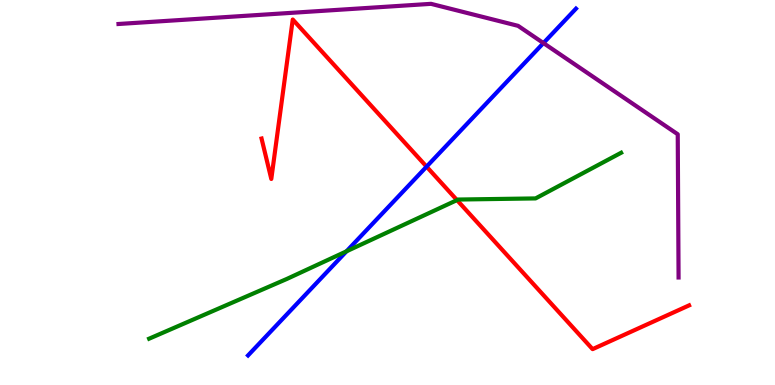[{'lines': ['blue', 'red'], 'intersections': [{'x': 5.5, 'y': 5.67}]}, {'lines': ['green', 'red'], 'intersections': [{'x': 5.9, 'y': 4.8}]}, {'lines': ['purple', 'red'], 'intersections': []}, {'lines': ['blue', 'green'], 'intersections': [{'x': 4.47, 'y': 3.47}]}, {'lines': ['blue', 'purple'], 'intersections': [{'x': 7.01, 'y': 8.88}]}, {'lines': ['green', 'purple'], 'intersections': []}]